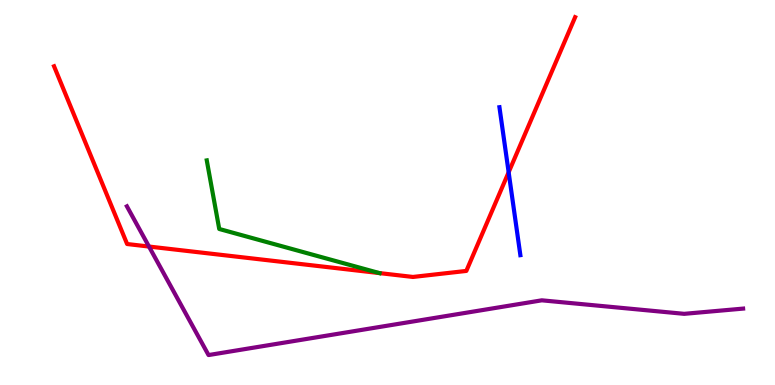[{'lines': ['blue', 'red'], 'intersections': [{'x': 6.56, 'y': 5.53}]}, {'lines': ['green', 'red'], 'intersections': [{'x': 4.9, 'y': 2.91}]}, {'lines': ['purple', 'red'], 'intersections': [{'x': 1.92, 'y': 3.6}]}, {'lines': ['blue', 'green'], 'intersections': []}, {'lines': ['blue', 'purple'], 'intersections': []}, {'lines': ['green', 'purple'], 'intersections': []}]